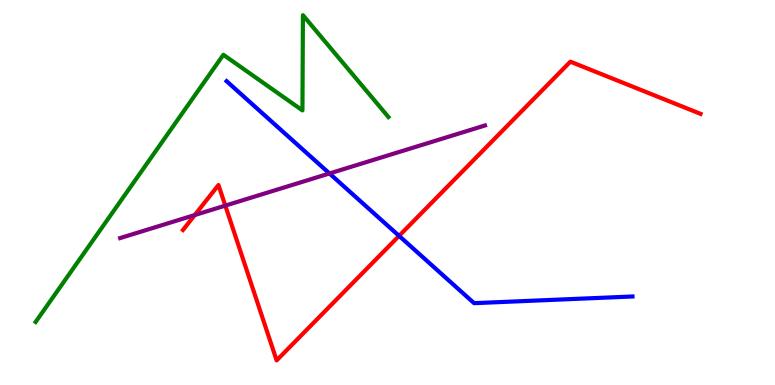[{'lines': ['blue', 'red'], 'intersections': [{'x': 5.15, 'y': 3.87}]}, {'lines': ['green', 'red'], 'intersections': []}, {'lines': ['purple', 'red'], 'intersections': [{'x': 2.51, 'y': 4.41}, {'x': 2.91, 'y': 4.66}]}, {'lines': ['blue', 'green'], 'intersections': []}, {'lines': ['blue', 'purple'], 'intersections': [{'x': 4.25, 'y': 5.49}]}, {'lines': ['green', 'purple'], 'intersections': []}]